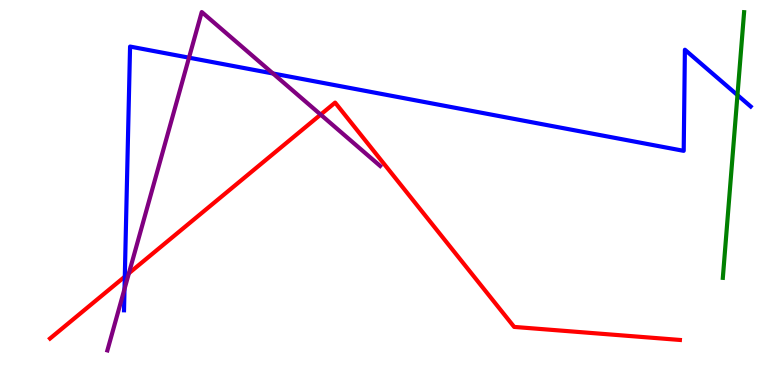[{'lines': ['blue', 'red'], 'intersections': [{'x': 1.61, 'y': 2.81}]}, {'lines': ['green', 'red'], 'intersections': []}, {'lines': ['purple', 'red'], 'intersections': [{'x': 1.66, 'y': 2.9}, {'x': 4.14, 'y': 7.02}]}, {'lines': ['blue', 'green'], 'intersections': [{'x': 9.52, 'y': 7.53}]}, {'lines': ['blue', 'purple'], 'intersections': [{'x': 1.61, 'y': 2.49}, {'x': 2.44, 'y': 8.5}, {'x': 3.52, 'y': 8.09}]}, {'lines': ['green', 'purple'], 'intersections': []}]